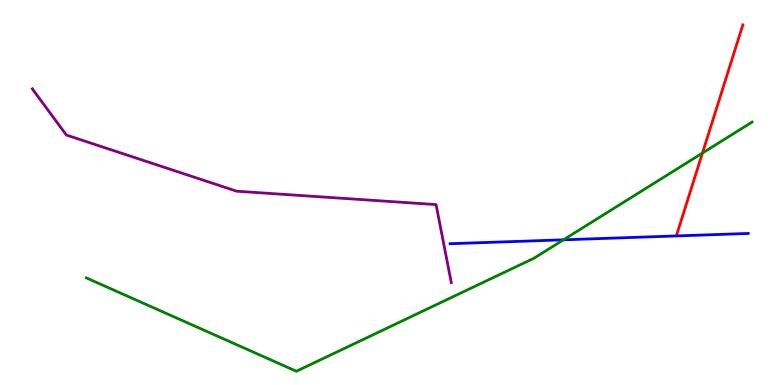[{'lines': ['blue', 'red'], 'intersections': []}, {'lines': ['green', 'red'], 'intersections': [{'x': 9.06, 'y': 6.02}]}, {'lines': ['purple', 'red'], 'intersections': []}, {'lines': ['blue', 'green'], 'intersections': [{'x': 7.27, 'y': 3.77}]}, {'lines': ['blue', 'purple'], 'intersections': []}, {'lines': ['green', 'purple'], 'intersections': []}]